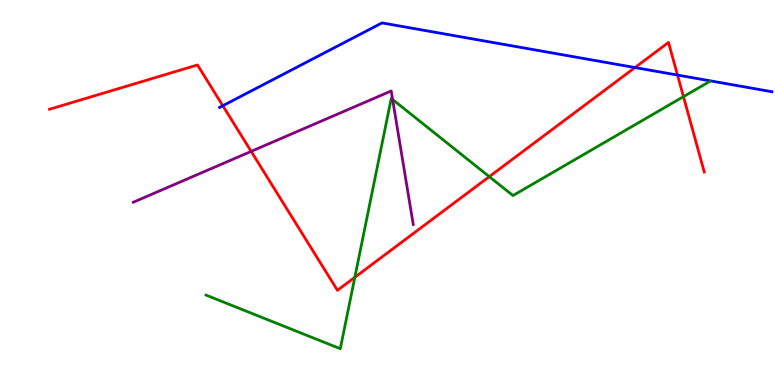[{'lines': ['blue', 'red'], 'intersections': [{'x': 2.87, 'y': 7.25}, {'x': 8.19, 'y': 8.25}, {'x': 8.74, 'y': 8.05}]}, {'lines': ['green', 'red'], 'intersections': [{'x': 4.58, 'y': 2.8}, {'x': 6.31, 'y': 5.41}, {'x': 8.82, 'y': 7.49}]}, {'lines': ['purple', 'red'], 'intersections': [{'x': 3.24, 'y': 6.07}]}, {'lines': ['blue', 'green'], 'intersections': []}, {'lines': ['blue', 'purple'], 'intersections': []}, {'lines': ['green', 'purple'], 'intersections': [{'x': 5.07, 'y': 7.42}]}]